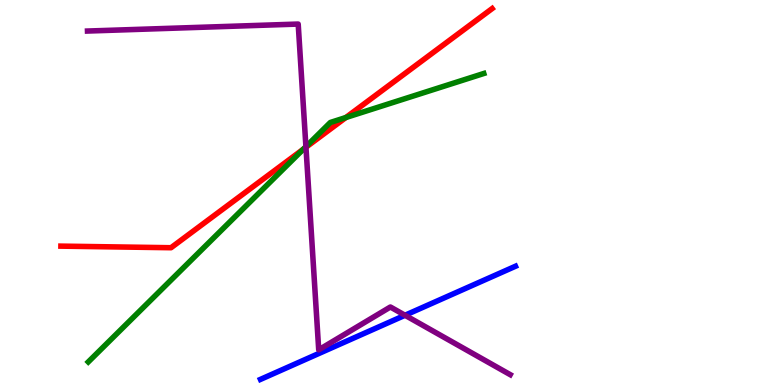[{'lines': ['blue', 'red'], 'intersections': []}, {'lines': ['green', 'red'], 'intersections': [{'x': 3.91, 'y': 6.13}, {'x': 4.46, 'y': 6.95}]}, {'lines': ['purple', 'red'], 'intersections': [{'x': 3.95, 'y': 6.18}]}, {'lines': ['blue', 'green'], 'intersections': []}, {'lines': ['blue', 'purple'], 'intersections': [{'x': 5.23, 'y': 1.81}]}, {'lines': ['green', 'purple'], 'intersections': [{'x': 3.95, 'y': 6.19}]}]